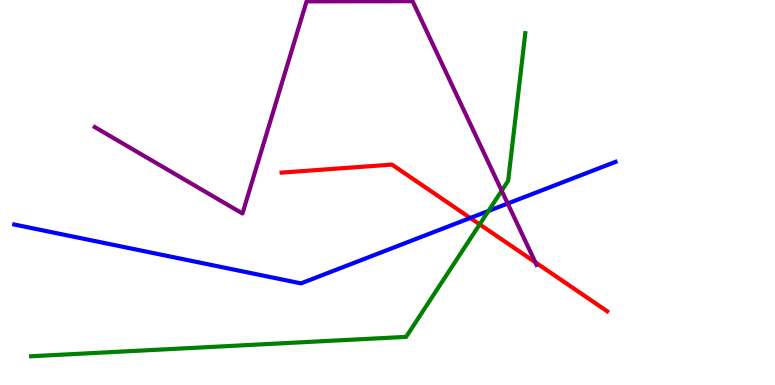[{'lines': ['blue', 'red'], 'intersections': [{'x': 6.07, 'y': 4.34}]}, {'lines': ['green', 'red'], 'intersections': [{'x': 6.19, 'y': 4.17}]}, {'lines': ['purple', 'red'], 'intersections': [{'x': 6.91, 'y': 3.19}]}, {'lines': ['blue', 'green'], 'intersections': [{'x': 6.3, 'y': 4.52}]}, {'lines': ['blue', 'purple'], 'intersections': [{'x': 6.55, 'y': 4.71}]}, {'lines': ['green', 'purple'], 'intersections': [{'x': 6.47, 'y': 5.05}]}]